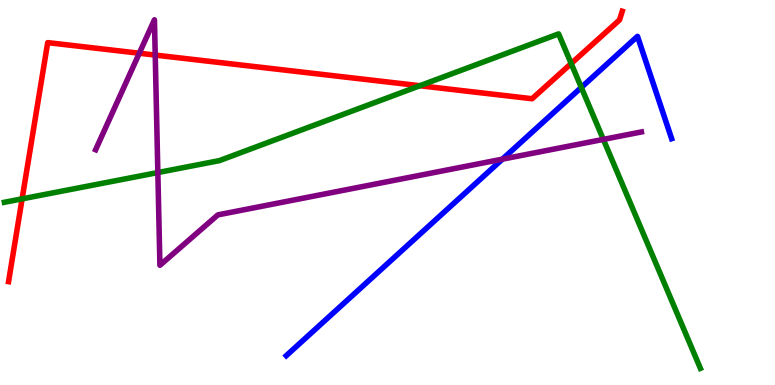[{'lines': ['blue', 'red'], 'intersections': []}, {'lines': ['green', 'red'], 'intersections': [{'x': 0.285, 'y': 4.83}, {'x': 5.42, 'y': 7.77}, {'x': 7.37, 'y': 8.35}]}, {'lines': ['purple', 'red'], 'intersections': [{'x': 1.8, 'y': 8.62}, {'x': 2.0, 'y': 8.57}]}, {'lines': ['blue', 'green'], 'intersections': [{'x': 7.5, 'y': 7.73}]}, {'lines': ['blue', 'purple'], 'intersections': [{'x': 6.48, 'y': 5.87}]}, {'lines': ['green', 'purple'], 'intersections': [{'x': 2.04, 'y': 5.52}, {'x': 7.79, 'y': 6.38}]}]